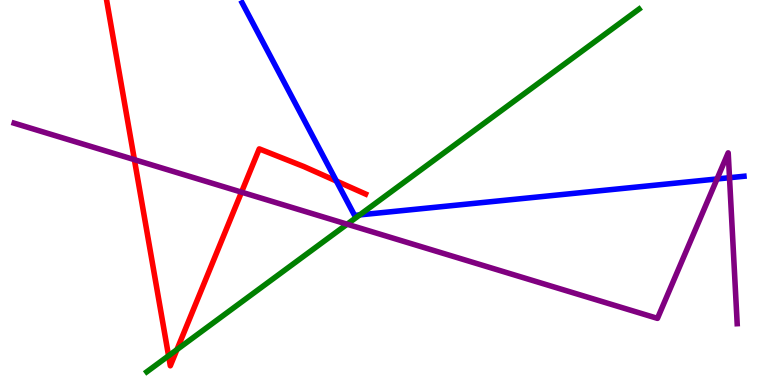[{'lines': ['blue', 'red'], 'intersections': [{'x': 4.34, 'y': 5.3}]}, {'lines': ['green', 'red'], 'intersections': [{'x': 2.18, 'y': 0.759}, {'x': 2.28, 'y': 0.92}]}, {'lines': ['purple', 'red'], 'intersections': [{'x': 1.73, 'y': 5.85}, {'x': 3.12, 'y': 5.01}]}, {'lines': ['blue', 'green'], 'intersections': [{'x': 4.64, 'y': 4.42}]}, {'lines': ['blue', 'purple'], 'intersections': [{'x': 9.25, 'y': 5.35}, {'x': 9.41, 'y': 5.38}]}, {'lines': ['green', 'purple'], 'intersections': [{'x': 4.48, 'y': 4.18}]}]